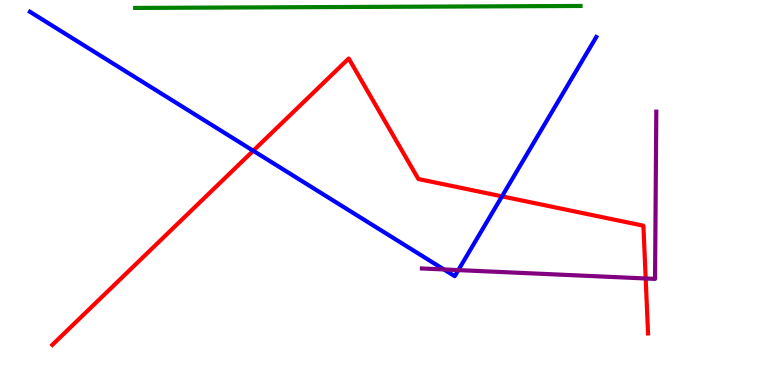[{'lines': ['blue', 'red'], 'intersections': [{'x': 3.27, 'y': 6.08}, {'x': 6.48, 'y': 4.9}]}, {'lines': ['green', 'red'], 'intersections': []}, {'lines': ['purple', 'red'], 'intersections': [{'x': 8.33, 'y': 2.77}]}, {'lines': ['blue', 'green'], 'intersections': []}, {'lines': ['blue', 'purple'], 'intersections': [{'x': 5.73, 'y': 3.0}, {'x': 5.91, 'y': 2.98}]}, {'lines': ['green', 'purple'], 'intersections': []}]